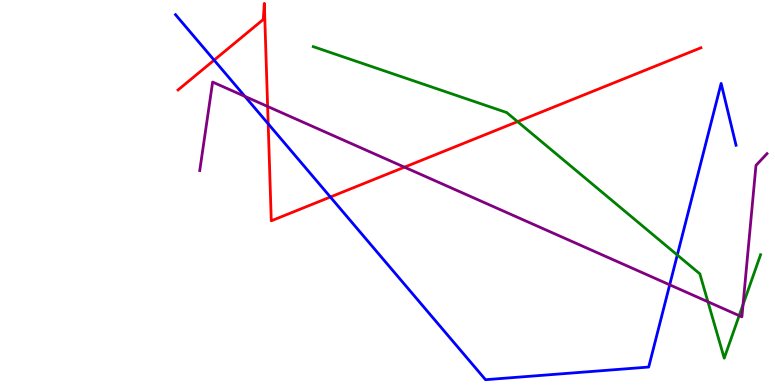[{'lines': ['blue', 'red'], 'intersections': [{'x': 2.76, 'y': 8.44}, {'x': 3.46, 'y': 6.78}, {'x': 4.26, 'y': 4.88}]}, {'lines': ['green', 'red'], 'intersections': [{'x': 6.68, 'y': 6.84}]}, {'lines': ['purple', 'red'], 'intersections': [{'x': 3.45, 'y': 7.23}, {'x': 5.22, 'y': 5.66}]}, {'lines': ['blue', 'green'], 'intersections': [{'x': 8.74, 'y': 3.38}]}, {'lines': ['blue', 'purple'], 'intersections': [{'x': 3.16, 'y': 7.5}, {'x': 8.64, 'y': 2.6}]}, {'lines': ['green', 'purple'], 'intersections': [{'x': 9.13, 'y': 2.16}, {'x': 9.54, 'y': 1.8}, {'x': 9.59, 'y': 2.09}]}]